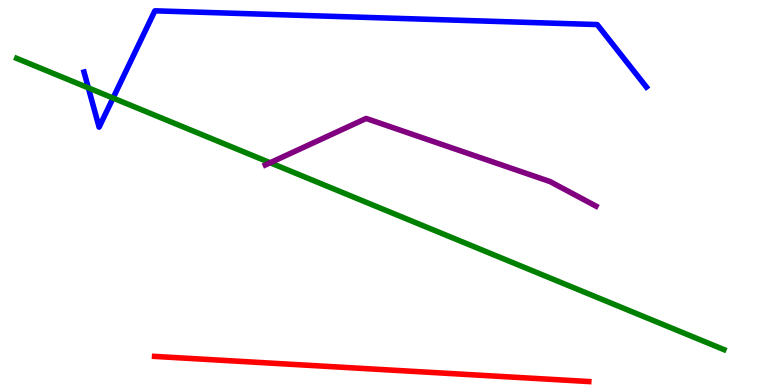[{'lines': ['blue', 'red'], 'intersections': []}, {'lines': ['green', 'red'], 'intersections': []}, {'lines': ['purple', 'red'], 'intersections': []}, {'lines': ['blue', 'green'], 'intersections': [{'x': 1.14, 'y': 7.72}, {'x': 1.46, 'y': 7.45}]}, {'lines': ['blue', 'purple'], 'intersections': []}, {'lines': ['green', 'purple'], 'intersections': [{'x': 3.49, 'y': 5.77}]}]